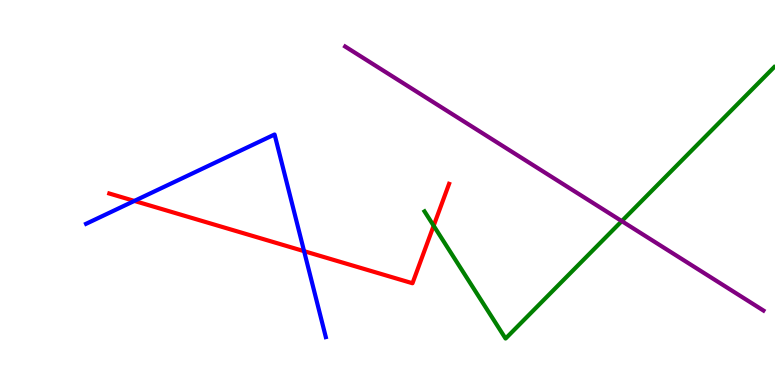[{'lines': ['blue', 'red'], 'intersections': [{'x': 1.73, 'y': 4.78}, {'x': 3.92, 'y': 3.48}]}, {'lines': ['green', 'red'], 'intersections': [{'x': 5.6, 'y': 4.14}]}, {'lines': ['purple', 'red'], 'intersections': []}, {'lines': ['blue', 'green'], 'intersections': []}, {'lines': ['blue', 'purple'], 'intersections': []}, {'lines': ['green', 'purple'], 'intersections': [{'x': 8.02, 'y': 4.26}]}]